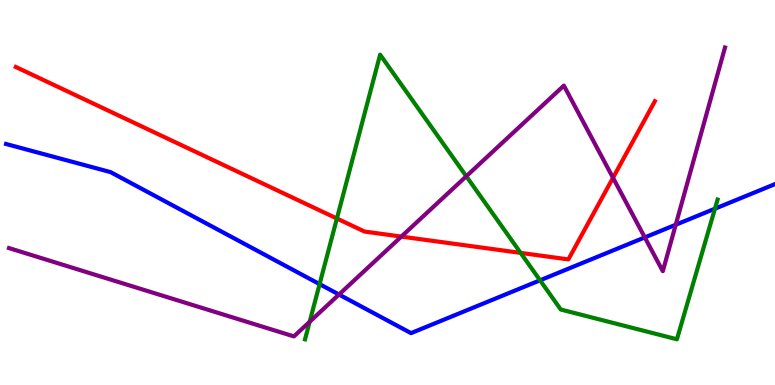[{'lines': ['blue', 'red'], 'intersections': []}, {'lines': ['green', 'red'], 'intersections': [{'x': 4.35, 'y': 4.32}, {'x': 6.72, 'y': 3.43}]}, {'lines': ['purple', 'red'], 'intersections': [{'x': 5.18, 'y': 3.85}, {'x': 7.91, 'y': 5.38}]}, {'lines': ['blue', 'green'], 'intersections': [{'x': 4.12, 'y': 2.62}, {'x': 6.97, 'y': 2.72}, {'x': 9.22, 'y': 4.58}]}, {'lines': ['blue', 'purple'], 'intersections': [{'x': 4.37, 'y': 2.35}, {'x': 8.32, 'y': 3.83}, {'x': 8.72, 'y': 4.16}]}, {'lines': ['green', 'purple'], 'intersections': [{'x': 4.0, 'y': 1.64}, {'x': 6.02, 'y': 5.42}]}]